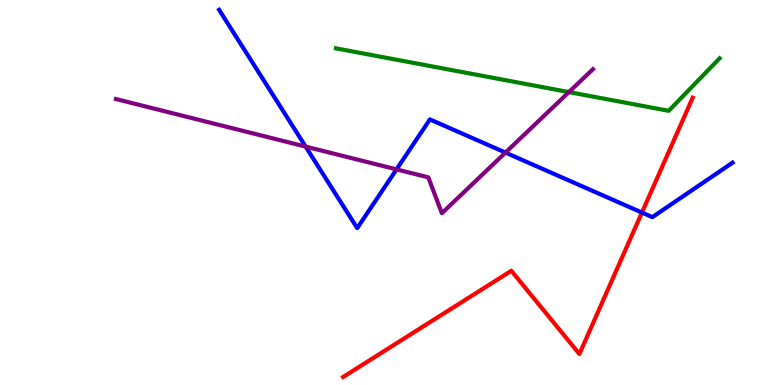[{'lines': ['blue', 'red'], 'intersections': [{'x': 8.28, 'y': 4.48}]}, {'lines': ['green', 'red'], 'intersections': []}, {'lines': ['purple', 'red'], 'intersections': []}, {'lines': ['blue', 'green'], 'intersections': []}, {'lines': ['blue', 'purple'], 'intersections': [{'x': 3.94, 'y': 6.19}, {'x': 5.12, 'y': 5.6}, {'x': 6.52, 'y': 6.04}]}, {'lines': ['green', 'purple'], 'intersections': [{'x': 7.34, 'y': 7.61}]}]